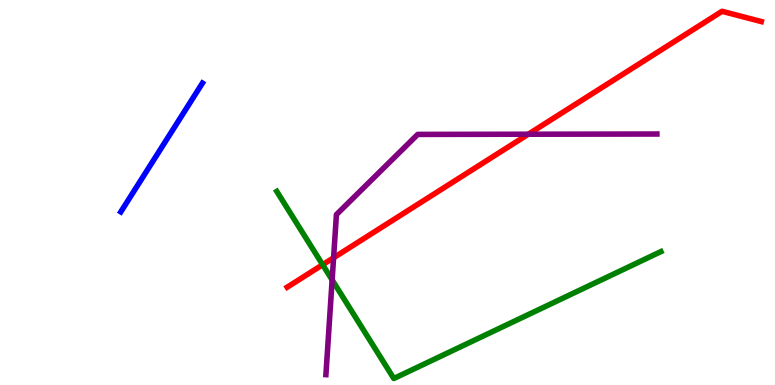[{'lines': ['blue', 'red'], 'intersections': []}, {'lines': ['green', 'red'], 'intersections': [{'x': 4.16, 'y': 3.12}]}, {'lines': ['purple', 'red'], 'intersections': [{'x': 4.3, 'y': 3.3}, {'x': 6.82, 'y': 6.51}]}, {'lines': ['blue', 'green'], 'intersections': []}, {'lines': ['blue', 'purple'], 'intersections': []}, {'lines': ['green', 'purple'], 'intersections': [{'x': 4.29, 'y': 2.73}]}]